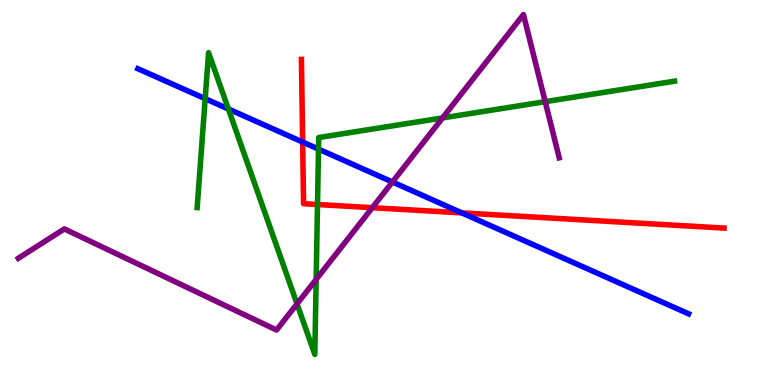[{'lines': ['blue', 'red'], 'intersections': [{'x': 3.91, 'y': 6.31}, {'x': 5.96, 'y': 4.47}]}, {'lines': ['green', 'red'], 'intersections': [{'x': 4.1, 'y': 4.69}]}, {'lines': ['purple', 'red'], 'intersections': [{'x': 4.8, 'y': 4.61}]}, {'lines': ['blue', 'green'], 'intersections': [{'x': 2.65, 'y': 7.44}, {'x': 2.95, 'y': 7.17}, {'x': 4.11, 'y': 6.13}]}, {'lines': ['blue', 'purple'], 'intersections': [{'x': 5.06, 'y': 5.27}]}, {'lines': ['green', 'purple'], 'intersections': [{'x': 3.83, 'y': 2.11}, {'x': 4.08, 'y': 2.74}, {'x': 5.71, 'y': 6.94}, {'x': 7.03, 'y': 7.36}]}]